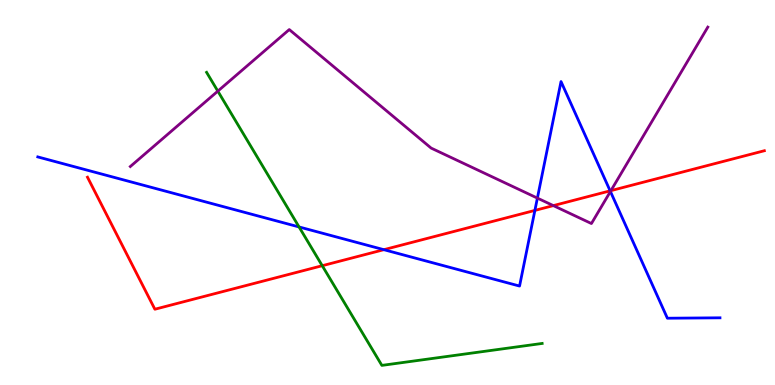[{'lines': ['blue', 'red'], 'intersections': [{'x': 4.95, 'y': 3.51}, {'x': 6.9, 'y': 4.53}, {'x': 7.87, 'y': 5.04}]}, {'lines': ['green', 'red'], 'intersections': [{'x': 4.16, 'y': 3.1}]}, {'lines': ['purple', 'red'], 'intersections': [{'x': 7.14, 'y': 4.66}, {'x': 7.88, 'y': 5.05}]}, {'lines': ['blue', 'green'], 'intersections': [{'x': 3.86, 'y': 4.11}]}, {'lines': ['blue', 'purple'], 'intersections': [{'x': 6.93, 'y': 4.85}, {'x': 7.88, 'y': 5.03}]}, {'lines': ['green', 'purple'], 'intersections': [{'x': 2.81, 'y': 7.63}]}]